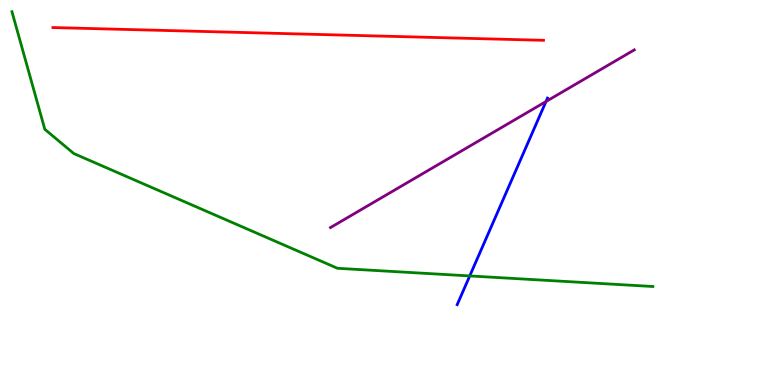[{'lines': ['blue', 'red'], 'intersections': []}, {'lines': ['green', 'red'], 'intersections': []}, {'lines': ['purple', 'red'], 'intersections': []}, {'lines': ['blue', 'green'], 'intersections': [{'x': 6.06, 'y': 2.83}]}, {'lines': ['blue', 'purple'], 'intersections': [{'x': 7.04, 'y': 7.36}]}, {'lines': ['green', 'purple'], 'intersections': []}]